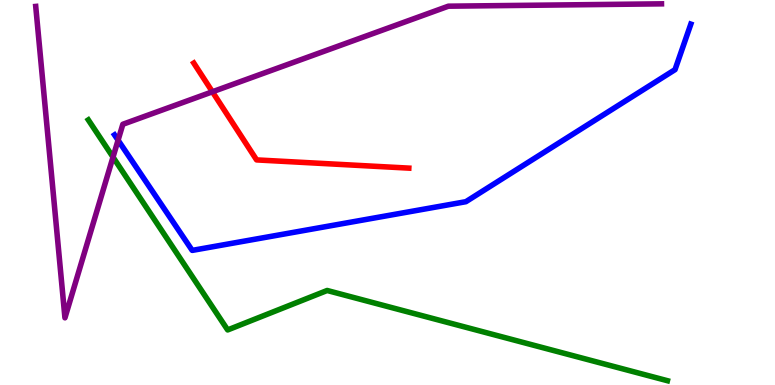[{'lines': ['blue', 'red'], 'intersections': []}, {'lines': ['green', 'red'], 'intersections': []}, {'lines': ['purple', 'red'], 'intersections': [{'x': 2.74, 'y': 7.62}]}, {'lines': ['blue', 'green'], 'intersections': []}, {'lines': ['blue', 'purple'], 'intersections': [{'x': 1.52, 'y': 6.36}]}, {'lines': ['green', 'purple'], 'intersections': [{'x': 1.46, 'y': 5.92}]}]